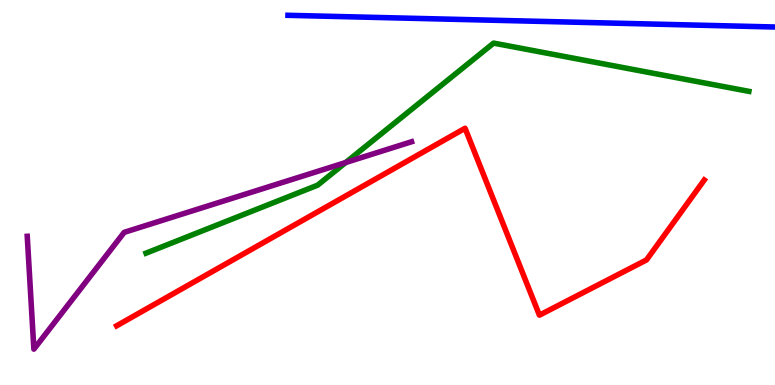[{'lines': ['blue', 'red'], 'intersections': []}, {'lines': ['green', 'red'], 'intersections': []}, {'lines': ['purple', 'red'], 'intersections': []}, {'lines': ['blue', 'green'], 'intersections': []}, {'lines': ['blue', 'purple'], 'intersections': []}, {'lines': ['green', 'purple'], 'intersections': [{'x': 4.46, 'y': 5.78}]}]